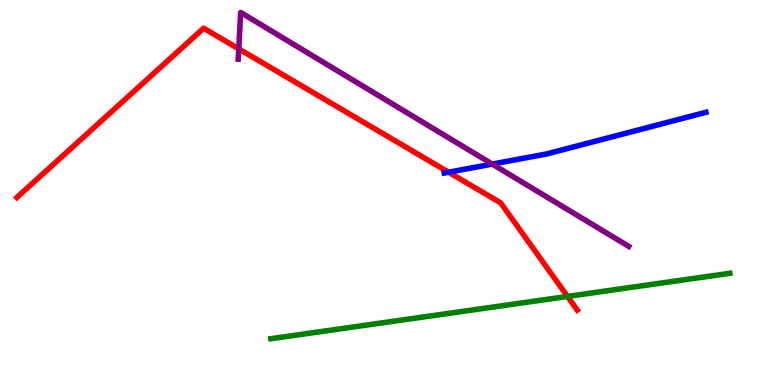[{'lines': ['blue', 'red'], 'intersections': [{'x': 5.79, 'y': 5.53}]}, {'lines': ['green', 'red'], 'intersections': [{'x': 7.32, 'y': 2.3}]}, {'lines': ['purple', 'red'], 'intersections': [{'x': 3.08, 'y': 8.73}]}, {'lines': ['blue', 'green'], 'intersections': []}, {'lines': ['blue', 'purple'], 'intersections': [{'x': 6.35, 'y': 5.74}]}, {'lines': ['green', 'purple'], 'intersections': []}]